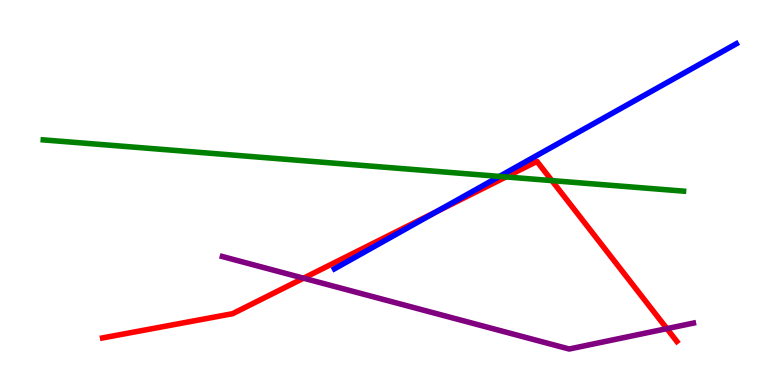[{'lines': ['blue', 'red'], 'intersections': [{'x': 5.63, 'y': 4.5}]}, {'lines': ['green', 'red'], 'intersections': [{'x': 6.53, 'y': 5.4}, {'x': 7.12, 'y': 5.31}]}, {'lines': ['purple', 'red'], 'intersections': [{'x': 3.92, 'y': 2.77}, {'x': 8.61, 'y': 1.46}]}, {'lines': ['blue', 'green'], 'intersections': [{'x': 6.44, 'y': 5.42}]}, {'lines': ['blue', 'purple'], 'intersections': []}, {'lines': ['green', 'purple'], 'intersections': []}]